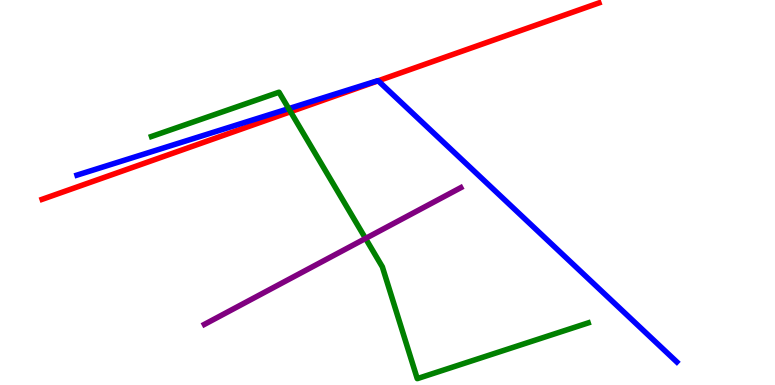[{'lines': ['blue', 'red'], 'intersections': [{'x': 4.88, 'y': 7.9}]}, {'lines': ['green', 'red'], 'intersections': [{'x': 3.75, 'y': 7.1}]}, {'lines': ['purple', 'red'], 'intersections': []}, {'lines': ['blue', 'green'], 'intersections': [{'x': 3.73, 'y': 7.18}]}, {'lines': ['blue', 'purple'], 'intersections': []}, {'lines': ['green', 'purple'], 'intersections': [{'x': 4.72, 'y': 3.81}]}]